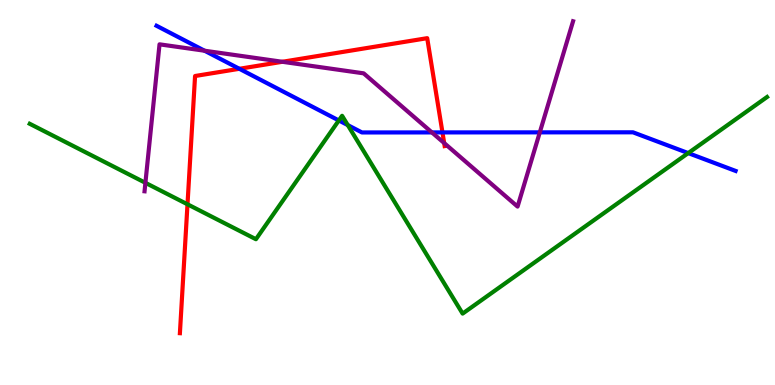[{'lines': ['blue', 'red'], 'intersections': [{'x': 3.09, 'y': 8.21}, {'x': 5.71, 'y': 6.56}]}, {'lines': ['green', 'red'], 'intersections': [{'x': 2.42, 'y': 4.69}]}, {'lines': ['purple', 'red'], 'intersections': [{'x': 3.64, 'y': 8.4}, {'x': 5.73, 'y': 6.28}]}, {'lines': ['blue', 'green'], 'intersections': [{'x': 4.37, 'y': 6.87}, {'x': 4.49, 'y': 6.75}, {'x': 8.88, 'y': 6.02}]}, {'lines': ['blue', 'purple'], 'intersections': [{'x': 2.64, 'y': 8.68}, {'x': 5.57, 'y': 6.56}, {'x': 6.97, 'y': 6.56}]}, {'lines': ['green', 'purple'], 'intersections': [{'x': 1.88, 'y': 5.25}]}]